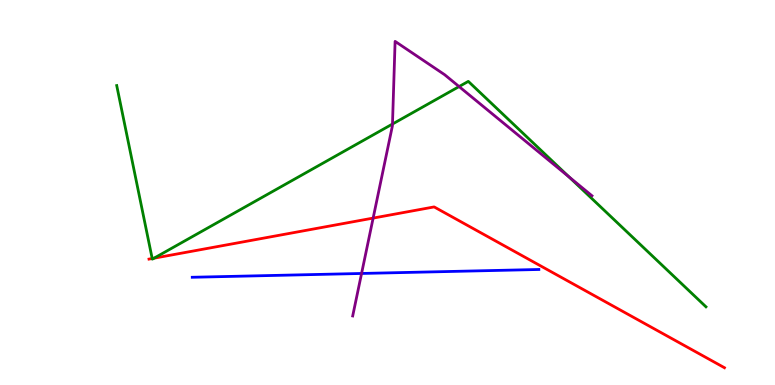[{'lines': ['blue', 'red'], 'intersections': []}, {'lines': ['green', 'red'], 'intersections': [{'x': 1.96, 'y': 3.29}, {'x': 1.99, 'y': 3.29}]}, {'lines': ['purple', 'red'], 'intersections': [{'x': 4.81, 'y': 4.34}]}, {'lines': ['blue', 'green'], 'intersections': []}, {'lines': ['blue', 'purple'], 'intersections': [{'x': 4.67, 'y': 2.9}]}, {'lines': ['green', 'purple'], 'intersections': [{'x': 5.06, 'y': 6.78}, {'x': 5.92, 'y': 7.75}, {'x': 7.34, 'y': 5.4}]}]